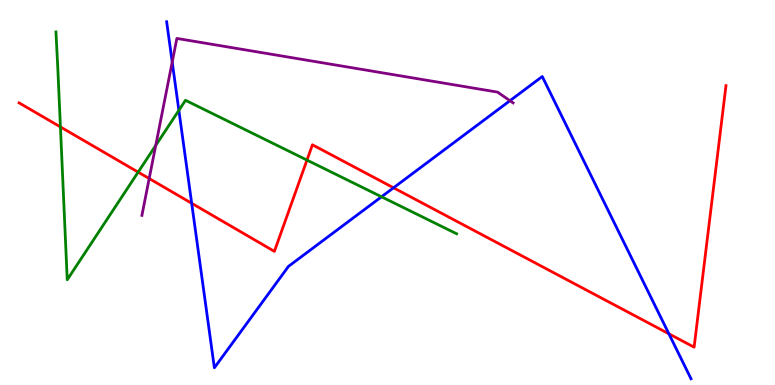[{'lines': ['blue', 'red'], 'intersections': [{'x': 2.47, 'y': 4.72}, {'x': 5.08, 'y': 5.12}, {'x': 8.63, 'y': 1.33}]}, {'lines': ['green', 'red'], 'intersections': [{'x': 0.78, 'y': 6.7}, {'x': 1.78, 'y': 5.53}, {'x': 3.96, 'y': 5.84}]}, {'lines': ['purple', 'red'], 'intersections': [{'x': 1.92, 'y': 5.36}]}, {'lines': ['blue', 'green'], 'intersections': [{'x': 2.31, 'y': 7.13}, {'x': 4.92, 'y': 4.89}]}, {'lines': ['blue', 'purple'], 'intersections': [{'x': 2.22, 'y': 8.39}, {'x': 6.58, 'y': 7.38}]}, {'lines': ['green', 'purple'], 'intersections': [{'x': 2.01, 'y': 6.22}]}]